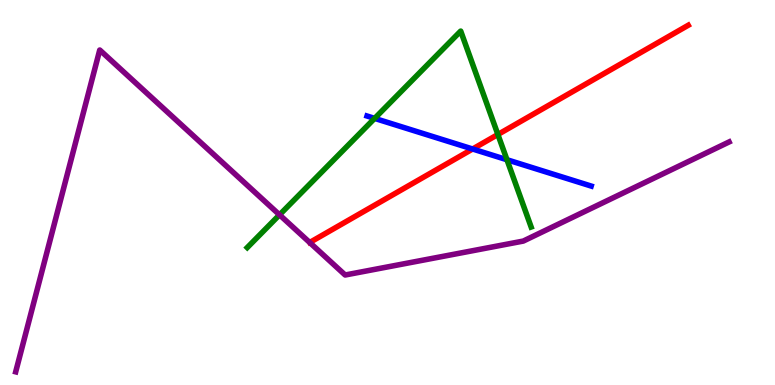[{'lines': ['blue', 'red'], 'intersections': [{'x': 6.1, 'y': 6.13}]}, {'lines': ['green', 'red'], 'intersections': [{'x': 6.42, 'y': 6.51}]}, {'lines': ['purple', 'red'], 'intersections': []}, {'lines': ['blue', 'green'], 'intersections': [{'x': 4.83, 'y': 6.93}, {'x': 6.54, 'y': 5.85}]}, {'lines': ['blue', 'purple'], 'intersections': []}, {'lines': ['green', 'purple'], 'intersections': [{'x': 3.61, 'y': 4.42}]}]